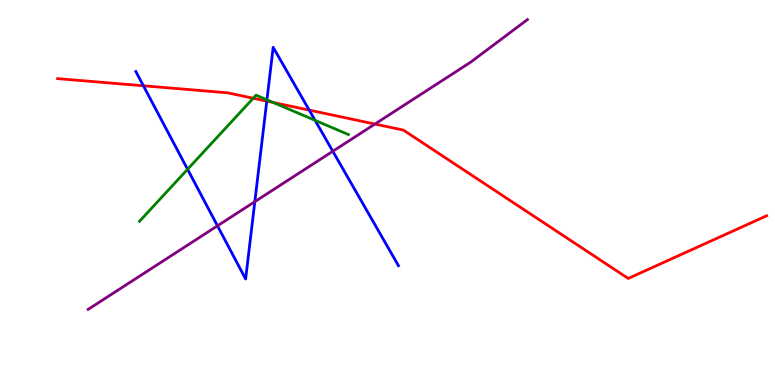[{'lines': ['blue', 'red'], 'intersections': [{'x': 1.85, 'y': 7.77}, {'x': 3.44, 'y': 7.37}, {'x': 3.99, 'y': 7.14}]}, {'lines': ['green', 'red'], 'intersections': [{'x': 3.27, 'y': 7.45}, {'x': 3.52, 'y': 7.34}]}, {'lines': ['purple', 'red'], 'intersections': [{'x': 4.84, 'y': 6.78}]}, {'lines': ['blue', 'green'], 'intersections': [{'x': 2.42, 'y': 5.6}, {'x': 3.44, 'y': 7.41}, {'x': 4.07, 'y': 6.87}]}, {'lines': ['blue', 'purple'], 'intersections': [{'x': 2.81, 'y': 4.13}, {'x': 3.29, 'y': 4.76}, {'x': 4.29, 'y': 6.07}]}, {'lines': ['green', 'purple'], 'intersections': []}]